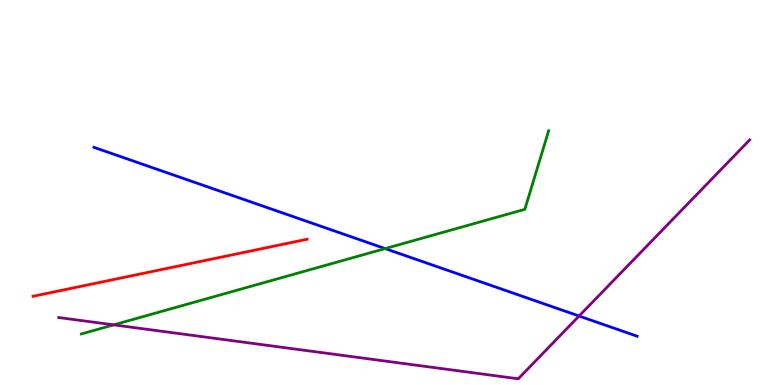[{'lines': ['blue', 'red'], 'intersections': []}, {'lines': ['green', 'red'], 'intersections': []}, {'lines': ['purple', 'red'], 'intersections': []}, {'lines': ['blue', 'green'], 'intersections': [{'x': 4.97, 'y': 3.54}]}, {'lines': ['blue', 'purple'], 'intersections': [{'x': 7.47, 'y': 1.79}]}, {'lines': ['green', 'purple'], 'intersections': [{'x': 1.47, 'y': 1.56}]}]